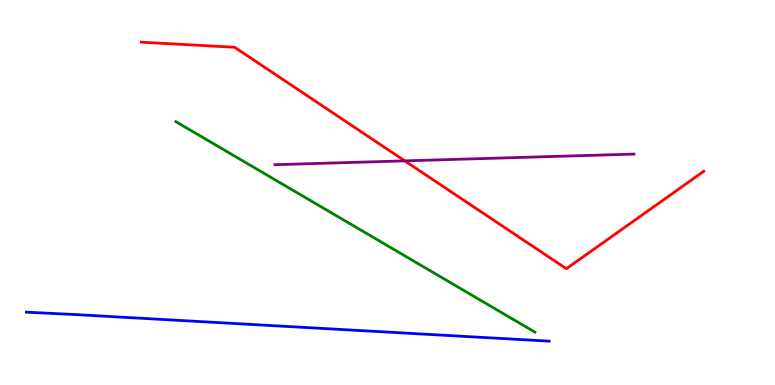[{'lines': ['blue', 'red'], 'intersections': []}, {'lines': ['green', 'red'], 'intersections': []}, {'lines': ['purple', 'red'], 'intersections': [{'x': 5.22, 'y': 5.82}]}, {'lines': ['blue', 'green'], 'intersections': []}, {'lines': ['blue', 'purple'], 'intersections': []}, {'lines': ['green', 'purple'], 'intersections': []}]